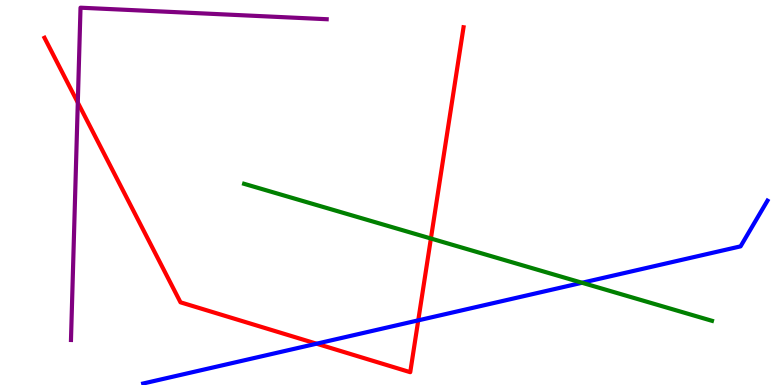[{'lines': ['blue', 'red'], 'intersections': [{'x': 4.08, 'y': 1.07}, {'x': 5.4, 'y': 1.68}]}, {'lines': ['green', 'red'], 'intersections': [{'x': 5.56, 'y': 3.8}]}, {'lines': ['purple', 'red'], 'intersections': [{'x': 1.0, 'y': 7.34}]}, {'lines': ['blue', 'green'], 'intersections': [{'x': 7.51, 'y': 2.66}]}, {'lines': ['blue', 'purple'], 'intersections': []}, {'lines': ['green', 'purple'], 'intersections': []}]